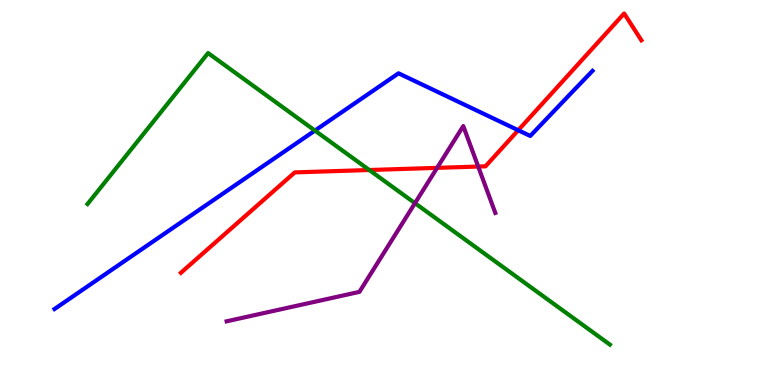[{'lines': ['blue', 'red'], 'intersections': [{'x': 6.69, 'y': 6.62}]}, {'lines': ['green', 'red'], 'intersections': [{'x': 4.77, 'y': 5.58}]}, {'lines': ['purple', 'red'], 'intersections': [{'x': 5.64, 'y': 5.64}, {'x': 6.17, 'y': 5.67}]}, {'lines': ['blue', 'green'], 'intersections': [{'x': 4.06, 'y': 6.61}]}, {'lines': ['blue', 'purple'], 'intersections': []}, {'lines': ['green', 'purple'], 'intersections': [{'x': 5.35, 'y': 4.72}]}]